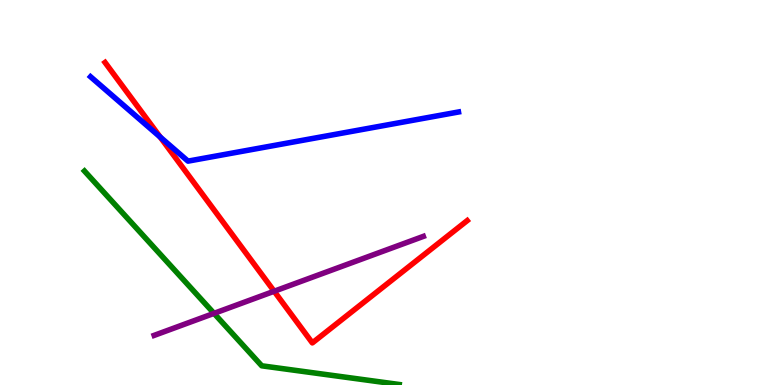[{'lines': ['blue', 'red'], 'intersections': [{'x': 2.07, 'y': 6.44}]}, {'lines': ['green', 'red'], 'intersections': []}, {'lines': ['purple', 'red'], 'intersections': [{'x': 3.54, 'y': 2.44}]}, {'lines': ['blue', 'green'], 'intersections': []}, {'lines': ['blue', 'purple'], 'intersections': []}, {'lines': ['green', 'purple'], 'intersections': [{'x': 2.76, 'y': 1.86}]}]